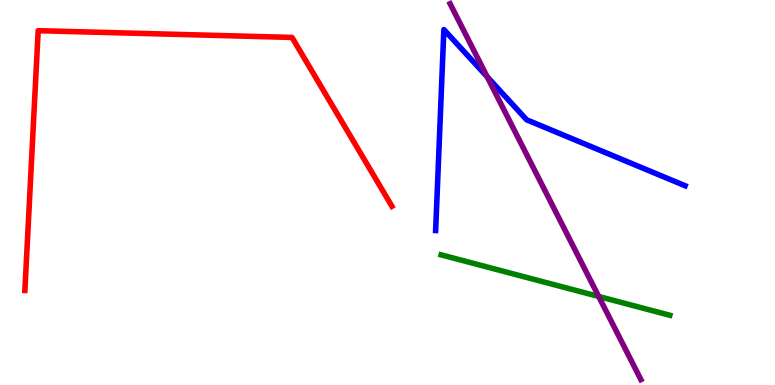[{'lines': ['blue', 'red'], 'intersections': []}, {'lines': ['green', 'red'], 'intersections': []}, {'lines': ['purple', 'red'], 'intersections': []}, {'lines': ['blue', 'green'], 'intersections': []}, {'lines': ['blue', 'purple'], 'intersections': [{'x': 6.29, 'y': 8.01}]}, {'lines': ['green', 'purple'], 'intersections': [{'x': 7.73, 'y': 2.3}]}]